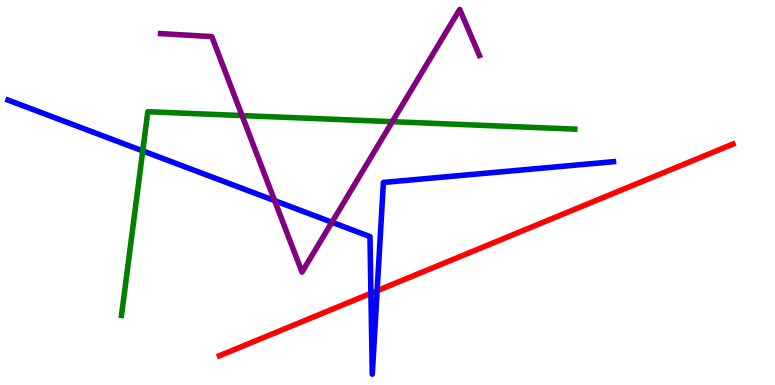[{'lines': ['blue', 'red'], 'intersections': [{'x': 4.79, 'y': 2.38}, {'x': 4.87, 'y': 2.45}]}, {'lines': ['green', 'red'], 'intersections': []}, {'lines': ['purple', 'red'], 'intersections': []}, {'lines': ['blue', 'green'], 'intersections': [{'x': 1.84, 'y': 6.08}]}, {'lines': ['blue', 'purple'], 'intersections': [{'x': 3.54, 'y': 4.79}, {'x': 4.28, 'y': 4.23}]}, {'lines': ['green', 'purple'], 'intersections': [{'x': 3.12, 'y': 7.0}, {'x': 5.06, 'y': 6.84}]}]